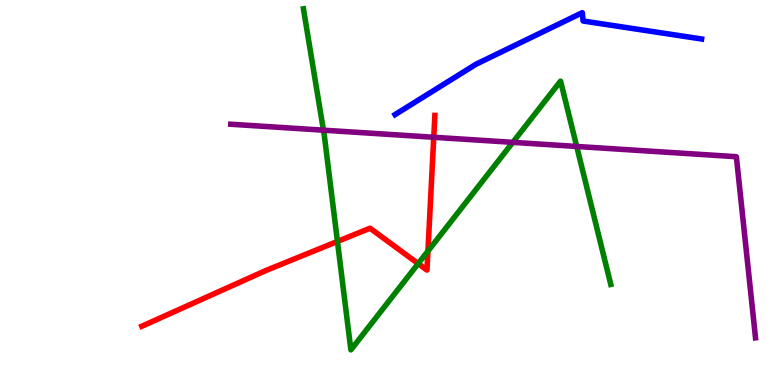[{'lines': ['blue', 'red'], 'intersections': []}, {'lines': ['green', 'red'], 'intersections': [{'x': 4.35, 'y': 3.73}, {'x': 5.4, 'y': 3.15}, {'x': 5.52, 'y': 3.48}]}, {'lines': ['purple', 'red'], 'intersections': [{'x': 5.6, 'y': 6.43}]}, {'lines': ['blue', 'green'], 'intersections': []}, {'lines': ['blue', 'purple'], 'intersections': []}, {'lines': ['green', 'purple'], 'intersections': [{'x': 4.17, 'y': 6.62}, {'x': 6.62, 'y': 6.3}, {'x': 7.44, 'y': 6.2}]}]